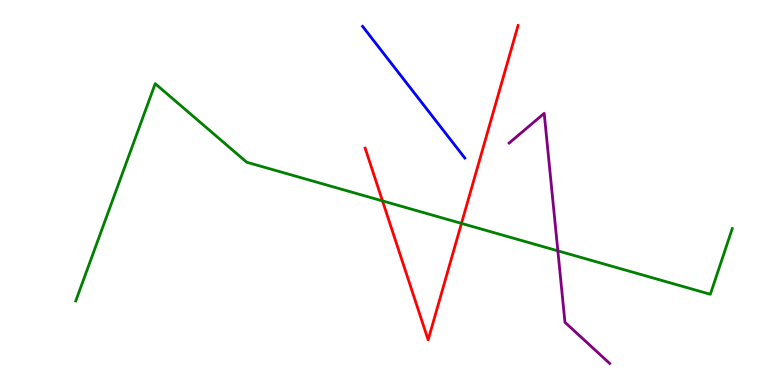[{'lines': ['blue', 'red'], 'intersections': []}, {'lines': ['green', 'red'], 'intersections': [{'x': 4.94, 'y': 4.78}, {'x': 5.95, 'y': 4.2}]}, {'lines': ['purple', 'red'], 'intersections': []}, {'lines': ['blue', 'green'], 'intersections': []}, {'lines': ['blue', 'purple'], 'intersections': []}, {'lines': ['green', 'purple'], 'intersections': [{'x': 7.2, 'y': 3.48}]}]